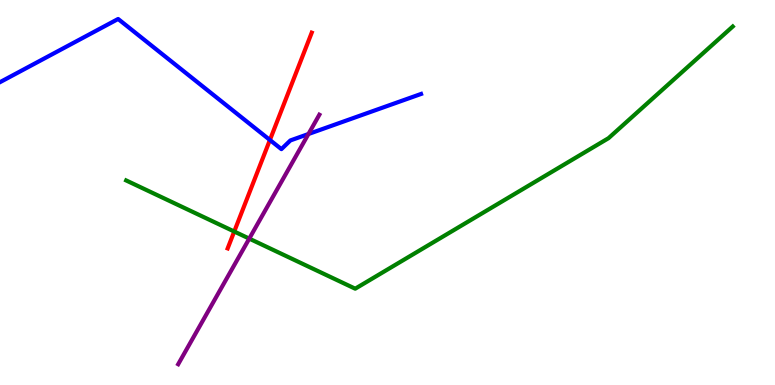[{'lines': ['blue', 'red'], 'intersections': [{'x': 3.48, 'y': 6.36}]}, {'lines': ['green', 'red'], 'intersections': [{'x': 3.02, 'y': 3.99}]}, {'lines': ['purple', 'red'], 'intersections': []}, {'lines': ['blue', 'green'], 'intersections': []}, {'lines': ['blue', 'purple'], 'intersections': [{'x': 3.98, 'y': 6.52}]}, {'lines': ['green', 'purple'], 'intersections': [{'x': 3.22, 'y': 3.8}]}]